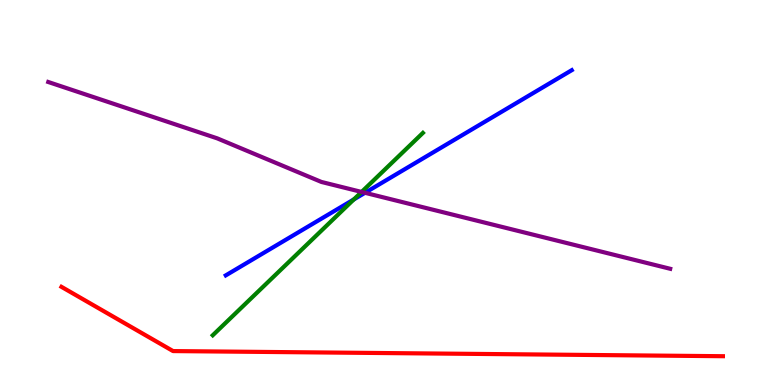[{'lines': ['blue', 'red'], 'intersections': []}, {'lines': ['green', 'red'], 'intersections': []}, {'lines': ['purple', 'red'], 'intersections': []}, {'lines': ['blue', 'green'], 'intersections': [{'x': 4.57, 'y': 4.82}]}, {'lines': ['blue', 'purple'], 'intersections': [{'x': 4.71, 'y': 4.99}]}, {'lines': ['green', 'purple'], 'intersections': [{'x': 4.67, 'y': 5.01}]}]